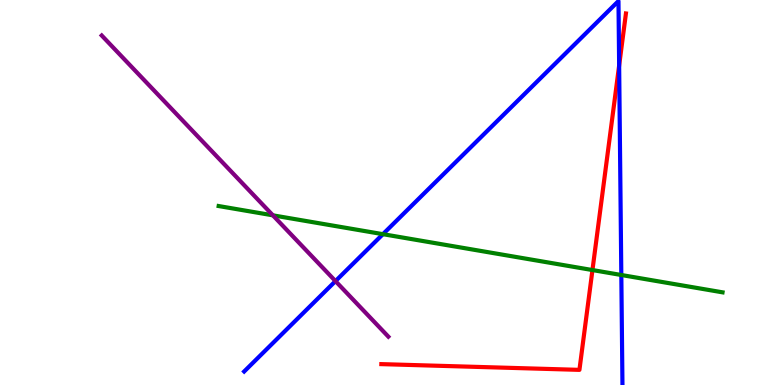[{'lines': ['blue', 'red'], 'intersections': [{'x': 7.99, 'y': 8.3}]}, {'lines': ['green', 'red'], 'intersections': [{'x': 7.64, 'y': 2.99}]}, {'lines': ['purple', 'red'], 'intersections': []}, {'lines': ['blue', 'green'], 'intersections': [{'x': 4.94, 'y': 3.92}, {'x': 8.02, 'y': 2.86}]}, {'lines': ['blue', 'purple'], 'intersections': [{'x': 4.33, 'y': 2.7}]}, {'lines': ['green', 'purple'], 'intersections': [{'x': 3.52, 'y': 4.41}]}]